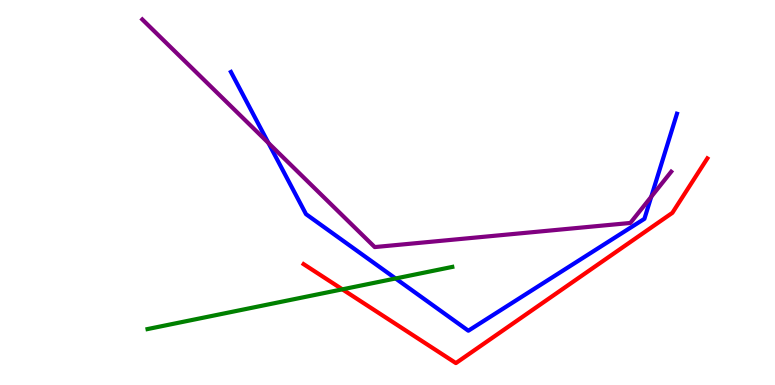[{'lines': ['blue', 'red'], 'intersections': []}, {'lines': ['green', 'red'], 'intersections': [{'x': 4.42, 'y': 2.48}]}, {'lines': ['purple', 'red'], 'intersections': []}, {'lines': ['blue', 'green'], 'intersections': [{'x': 5.1, 'y': 2.77}]}, {'lines': ['blue', 'purple'], 'intersections': [{'x': 3.46, 'y': 6.29}, {'x': 8.4, 'y': 4.89}]}, {'lines': ['green', 'purple'], 'intersections': []}]